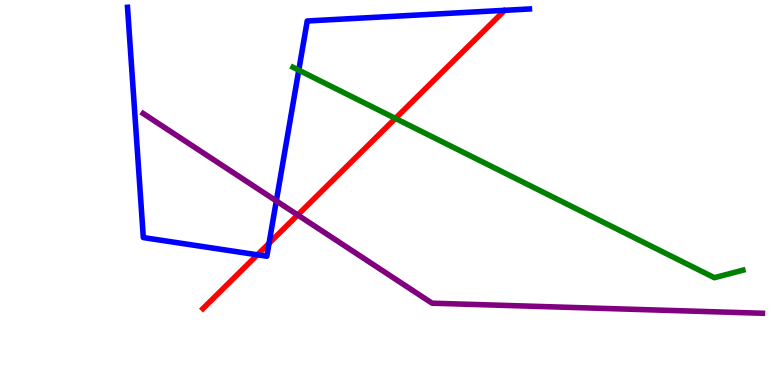[{'lines': ['blue', 'red'], 'intersections': [{'x': 3.32, 'y': 3.38}, {'x': 3.47, 'y': 3.68}]}, {'lines': ['green', 'red'], 'intersections': [{'x': 5.1, 'y': 6.92}]}, {'lines': ['purple', 'red'], 'intersections': [{'x': 3.84, 'y': 4.42}]}, {'lines': ['blue', 'green'], 'intersections': [{'x': 3.86, 'y': 8.18}]}, {'lines': ['blue', 'purple'], 'intersections': [{'x': 3.57, 'y': 4.78}]}, {'lines': ['green', 'purple'], 'intersections': []}]